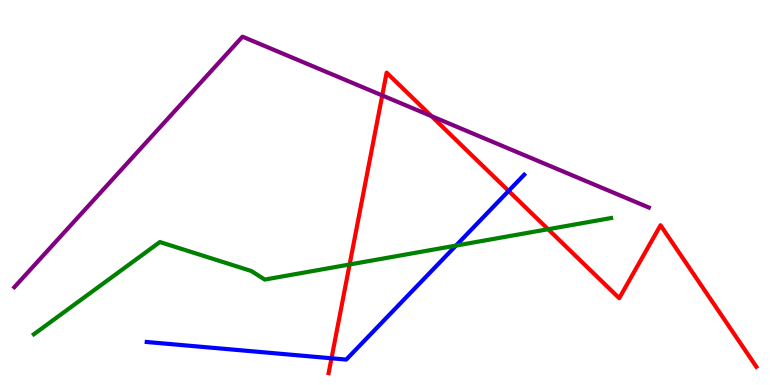[{'lines': ['blue', 'red'], 'intersections': [{'x': 4.28, 'y': 0.694}, {'x': 6.56, 'y': 5.04}]}, {'lines': ['green', 'red'], 'intersections': [{'x': 4.51, 'y': 3.13}, {'x': 7.07, 'y': 4.05}]}, {'lines': ['purple', 'red'], 'intersections': [{'x': 4.93, 'y': 7.52}, {'x': 5.57, 'y': 6.98}]}, {'lines': ['blue', 'green'], 'intersections': [{'x': 5.88, 'y': 3.62}]}, {'lines': ['blue', 'purple'], 'intersections': []}, {'lines': ['green', 'purple'], 'intersections': []}]